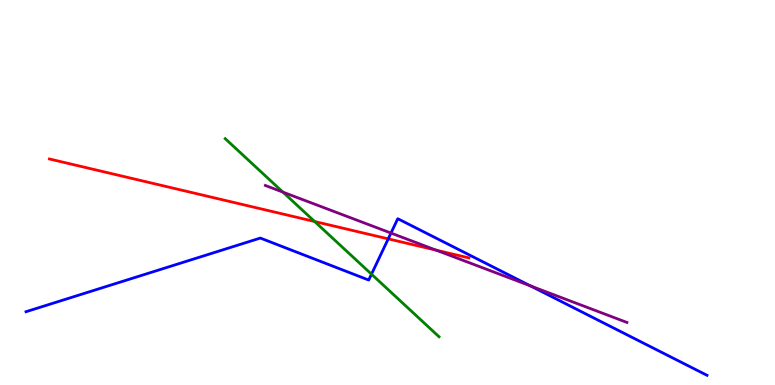[{'lines': ['blue', 'red'], 'intersections': [{'x': 5.01, 'y': 3.8}]}, {'lines': ['green', 'red'], 'intersections': [{'x': 4.06, 'y': 4.25}]}, {'lines': ['purple', 'red'], 'intersections': [{'x': 5.63, 'y': 3.5}]}, {'lines': ['blue', 'green'], 'intersections': [{'x': 4.79, 'y': 2.88}]}, {'lines': ['blue', 'purple'], 'intersections': [{'x': 5.04, 'y': 3.95}, {'x': 6.84, 'y': 2.57}]}, {'lines': ['green', 'purple'], 'intersections': [{'x': 3.65, 'y': 5.01}]}]